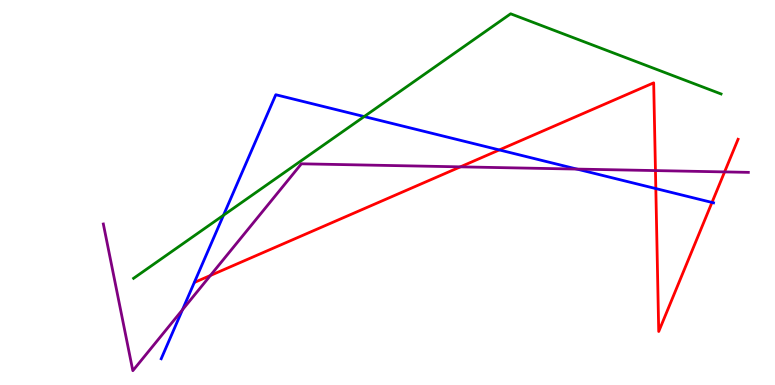[{'lines': ['blue', 'red'], 'intersections': [{'x': 6.44, 'y': 6.11}, {'x': 8.46, 'y': 5.1}, {'x': 9.19, 'y': 4.74}]}, {'lines': ['green', 'red'], 'intersections': []}, {'lines': ['purple', 'red'], 'intersections': [{'x': 2.71, 'y': 2.84}, {'x': 5.94, 'y': 5.67}, {'x': 8.46, 'y': 5.57}, {'x': 9.35, 'y': 5.53}]}, {'lines': ['blue', 'green'], 'intersections': [{'x': 2.88, 'y': 4.41}, {'x': 4.7, 'y': 6.97}]}, {'lines': ['blue', 'purple'], 'intersections': [{'x': 2.35, 'y': 1.95}, {'x': 7.44, 'y': 5.61}]}, {'lines': ['green', 'purple'], 'intersections': []}]